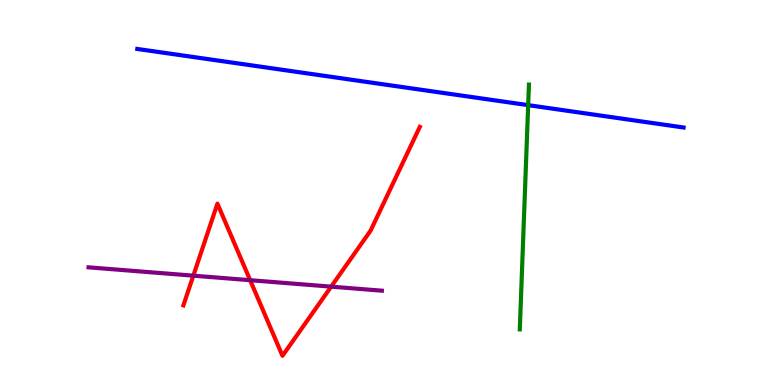[{'lines': ['blue', 'red'], 'intersections': []}, {'lines': ['green', 'red'], 'intersections': []}, {'lines': ['purple', 'red'], 'intersections': [{'x': 2.49, 'y': 2.84}, {'x': 3.23, 'y': 2.72}, {'x': 4.27, 'y': 2.55}]}, {'lines': ['blue', 'green'], 'intersections': [{'x': 6.82, 'y': 7.27}]}, {'lines': ['blue', 'purple'], 'intersections': []}, {'lines': ['green', 'purple'], 'intersections': []}]